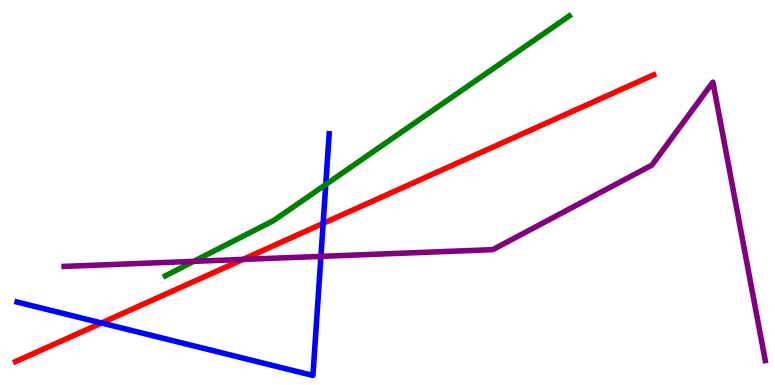[{'lines': ['blue', 'red'], 'intersections': [{'x': 1.31, 'y': 1.61}, {'x': 4.17, 'y': 4.2}]}, {'lines': ['green', 'red'], 'intersections': []}, {'lines': ['purple', 'red'], 'intersections': [{'x': 3.14, 'y': 3.26}]}, {'lines': ['blue', 'green'], 'intersections': [{'x': 4.2, 'y': 5.21}]}, {'lines': ['blue', 'purple'], 'intersections': [{'x': 4.14, 'y': 3.34}]}, {'lines': ['green', 'purple'], 'intersections': [{'x': 2.5, 'y': 3.21}]}]